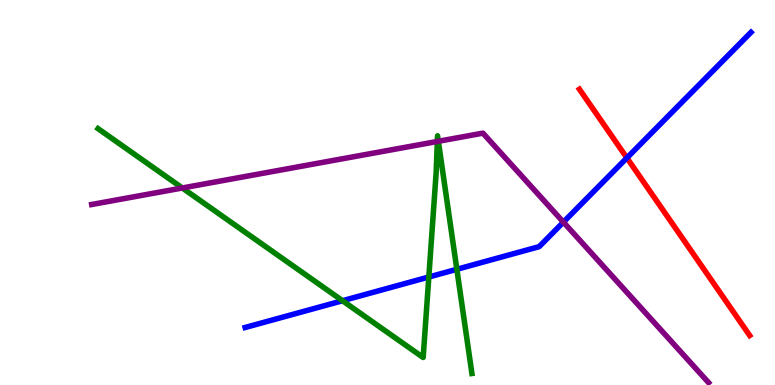[{'lines': ['blue', 'red'], 'intersections': [{'x': 8.09, 'y': 5.9}]}, {'lines': ['green', 'red'], 'intersections': []}, {'lines': ['purple', 'red'], 'intersections': []}, {'lines': ['blue', 'green'], 'intersections': [{'x': 4.42, 'y': 2.19}, {'x': 5.53, 'y': 2.81}, {'x': 5.89, 'y': 3.01}]}, {'lines': ['blue', 'purple'], 'intersections': [{'x': 7.27, 'y': 4.23}]}, {'lines': ['green', 'purple'], 'intersections': [{'x': 2.35, 'y': 5.12}, {'x': 5.64, 'y': 6.33}, {'x': 5.66, 'y': 6.33}]}]